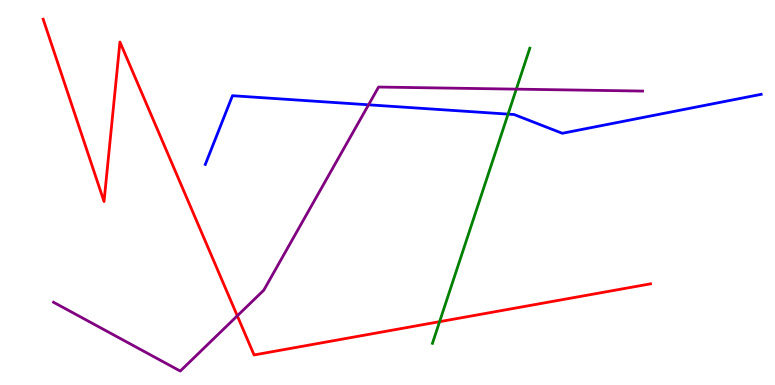[{'lines': ['blue', 'red'], 'intersections': []}, {'lines': ['green', 'red'], 'intersections': [{'x': 5.67, 'y': 1.64}]}, {'lines': ['purple', 'red'], 'intersections': [{'x': 3.06, 'y': 1.8}]}, {'lines': ['blue', 'green'], 'intersections': [{'x': 6.56, 'y': 7.04}]}, {'lines': ['blue', 'purple'], 'intersections': [{'x': 4.76, 'y': 7.28}]}, {'lines': ['green', 'purple'], 'intersections': [{'x': 6.66, 'y': 7.68}]}]